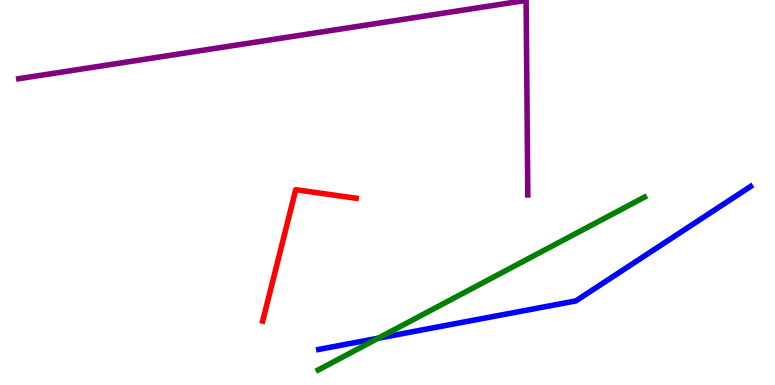[{'lines': ['blue', 'red'], 'intersections': []}, {'lines': ['green', 'red'], 'intersections': []}, {'lines': ['purple', 'red'], 'intersections': []}, {'lines': ['blue', 'green'], 'intersections': [{'x': 4.88, 'y': 1.21}]}, {'lines': ['blue', 'purple'], 'intersections': []}, {'lines': ['green', 'purple'], 'intersections': []}]